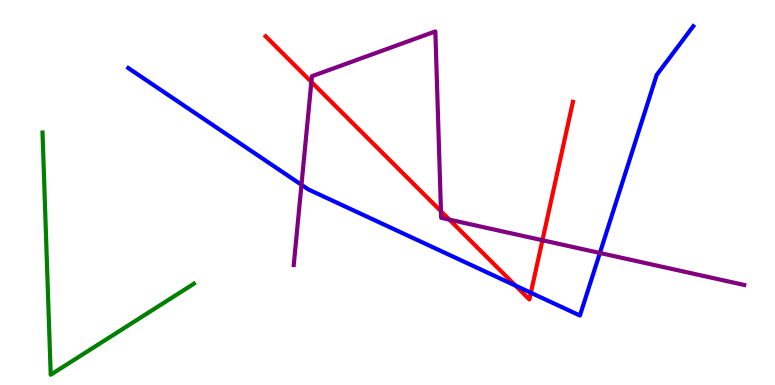[{'lines': ['blue', 'red'], 'intersections': [{'x': 6.65, 'y': 2.58}, {'x': 6.85, 'y': 2.4}]}, {'lines': ['green', 'red'], 'intersections': []}, {'lines': ['purple', 'red'], 'intersections': [{'x': 4.02, 'y': 7.87}, {'x': 5.69, 'y': 4.51}, {'x': 5.8, 'y': 4.3}, {'x': 7.0, 'y': 3.76}]}, {'lines': ['blue', 'green'], 'intersections': []}, {'lines': ['blue', 'purple'], 'intersections': [{'x': 3.89, 'y': 5.2}, {'x': 7.74, 'y': 3.43}]}, {'lines': ['green', 'purple'], 'intersections': []}]